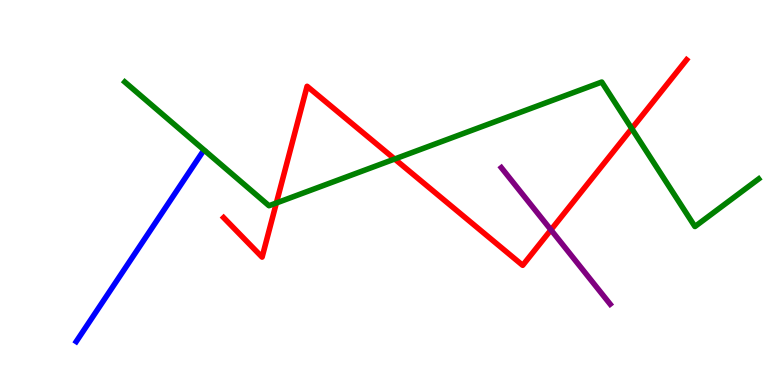[{'lines': ['blue', 'red'], 'intersections': []}, {'lines': ['green', 'red'], 'intersections': [{'x': 3.57, 'y': 4.73}, {'x': 5.09, 'y': 5.87}, {'x': 8.15, 'y': 6.66}]}, {'lines': ['purple', 'red'], 'intersections': [{'x': 7.11, 'y': 4.03}]}, {'lines': ['blue', 'green'], 'intersections': []}, {'lines': ['blue', 'purple'], 'intersections': []}, {'lines': ['green', 'purple'], 'intersections': []}]